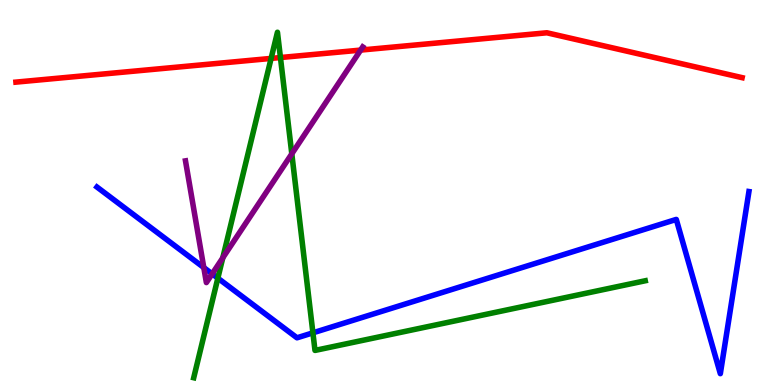[{'lines': ['blue', 'red'], 'intersections': []}, {'lines': ['green', 'red'], 'intersections': [{'x': 3.5, 'y': 8.48}, {'x': 3.62, 'y': 8.51}]}, {'lines': ['purple', 'red'], 'intersections': [{'x': 4.65, 'y': 8.7}]}, {'lines': ['blue', 'green'], 'intersections': [{'x': 2.81, 'y': 2.78}, {'x': 4.04, 'y': 1.35}]}, {'lines': ['blue', 'purple'], 'intersections': [{'x': 2.63, 'y': 3.05}, {'x': 2.74, 'y': 2.89}]}, {'lines': ['green', 'purple'], 'intersections': [{'x': 2.87, 'y': 3.3}, {'x': 3.77, 'y': 6.0}]}]